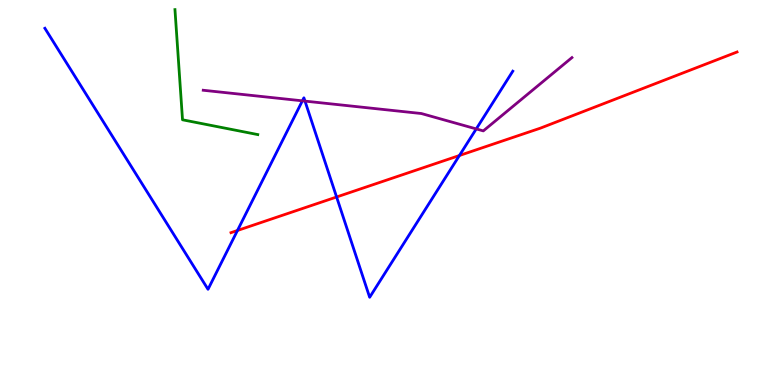[{'lines': ['blue', 'red'], 'intersections': [{'x': 3.06, 'y': 4.01}, {'x': 4.34, 'y': 4.88}, {'x': 5.93, 'y': 5.96}]}, {'lines': ['green', 'red'], 'intersections': []}, {'lines': ['purple', 'red'], 'intersections': []}, {'lines': ['blue', 'green'], 'intersections': []}, {'lines': ['blue', 'purple'], 'intersections': [{'x': 3.9, 'y': 7.38}, {'x': 3.94, 'y': 7.37}, {'x': 6.15, 'y': 6.65}]}, {'lines': ['green', 'purple'], 'intersections': []}]